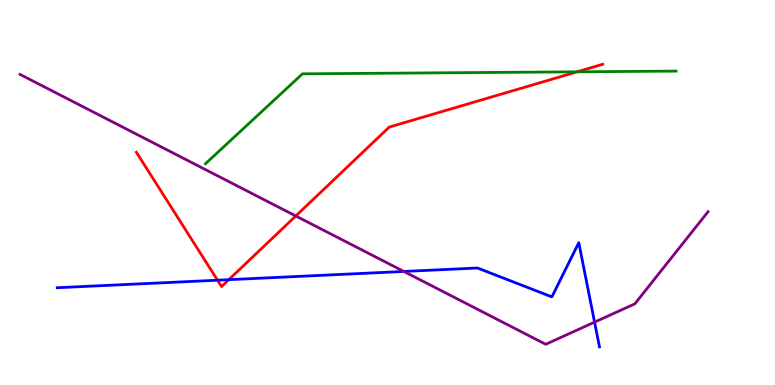[{'lines': ['blue', 'red'], 'intersections': [{'x': 2.81, 'y': 2.72}, {'x': 2.95, 'y': 2.74}]}, {'lines': ['green', 'red'], 'intersections': [{'x': 7.45, 'y': 8.13}]}, {'lines': ['purple', 'red'], 'intersections': [{'x': 3.82, 'y': 4.39}]}, {'lines': ['blue', 'green'], 'intersections': []}, {'lines': ['blue', 'purple'], 'intersections': [{'x': 5.21, 'y': 2.95}, {'x': 7.67, 'y': 1.63}]}, {'lines': ['green', 'purple'], 'intersections': []}]